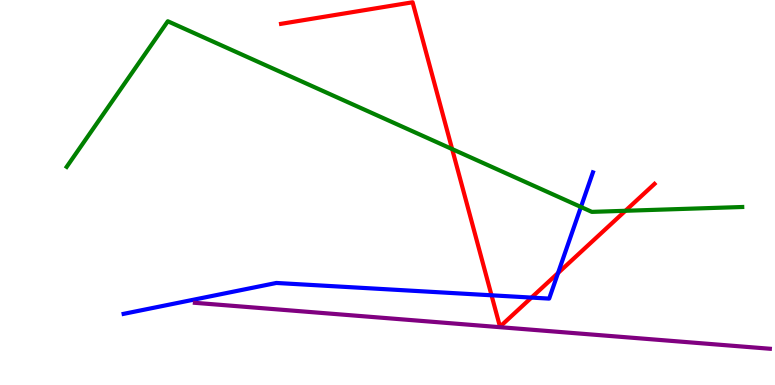[{'lines': ['blue', 'red'], 'intersections': [{'x': 6.34, 'y': 2.33}, {'x': 6.86, 'y': 2.27}, {'x': 7.2, 'y': 2.91}]}, {'lines': ['green', 'red'], 'intersections': [{'x': 5.83, 'y': 6.13}, {'x': 8.07, 'y': 4.52}]}, {'lines': ['purple', 'red'], 'intersections': []}, {'lines': ['blue', 'green'], 'intersections': [{'x': 7.5, 'y': 4.62}]}, {'lines': ['blue', 'purple'], 'intersections': []}, {'lines': ['green', 'purple'], 'intersections': []}]